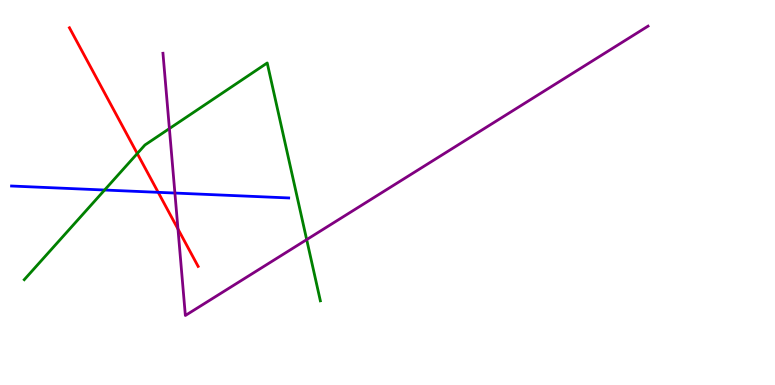[{'lines': ['blue', 'red'], 'intersections': [{'x': 2.04, 'y': 5.0}]}, {'lines': ['green', 'red'], 'intersections': [{'x': 1.77, 'y': 6.01}]}, {'lines': ['purple', 'red'], 'intersections': [{'x': 2.3, 'y': 4.05}]}, {'lines': ['blue', 'green'], 'intersections': [{'x': 1.35, 'y': 5.06}]}, {'lines': ['blue', 'purple'], 'intersections': [{'x': 2.26, 'y': 4.99}]}, {'lines': ['green', 'purple'], 'intersections': [{'x': 2.19, 'y': 6.66}, {'x': 3.96, 'y': 3.78}]}]